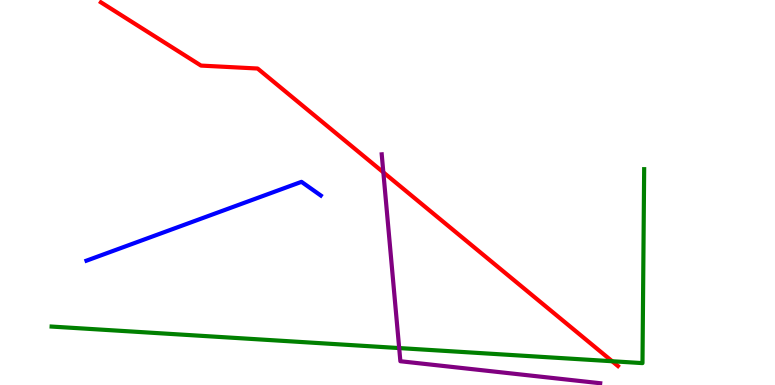[{'lines': ['blue', 'red'], 'intersections': []}, {'lines': ['green', 'red'], 'intersections': [{'x': 7.9, 'y': 0.617}]}, {'lines': ['purple', 'red'], 'intersections': [{'x': 4.95, 'y': 5.52}]}, {'lines': ['blue', 'green'], 'intersections': []}, {'lines': ['blue', 'purple'], 'intersections': []}, {'lines': ['green', 'purple'], 'intersections': [{'x': 5.15, 'y': 0.959}]}]